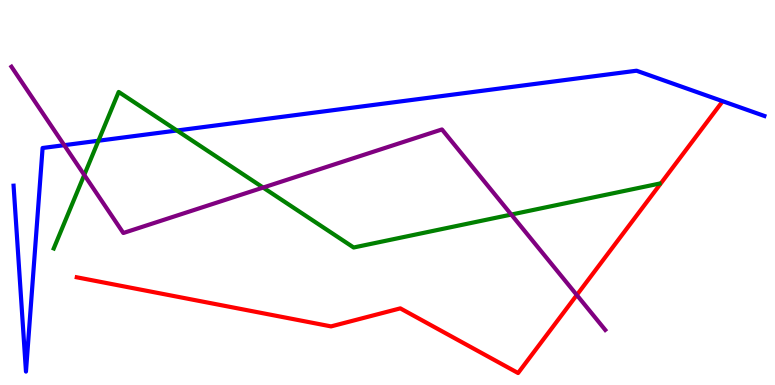[{'lines': ['blue', 'red'], 'intersections': []}, {'lines': ['green', 'red'], 'intersections': []}, {'lines': ['purple', 'red'], 'intersections': [{'x': 7.44, 'y': 2.34}]}, {'lines': ['blue', 'green'], 'intersections': [{'x': 1.27, 'y': 6.34}, {'x': 2.28, 'y': 6.61}]}, {'lines': ['blue', 'purple'], 'intersections': [{'x': 0.829, 'y': 6.23}]}, {'lines': ['green', 'purple'], 'intersections': [{'x': 1.09, 'y': 5.46}, {'x': 3.4, 'y': 5.13}, {'x': 6.6, 'y': 4.43}]}]